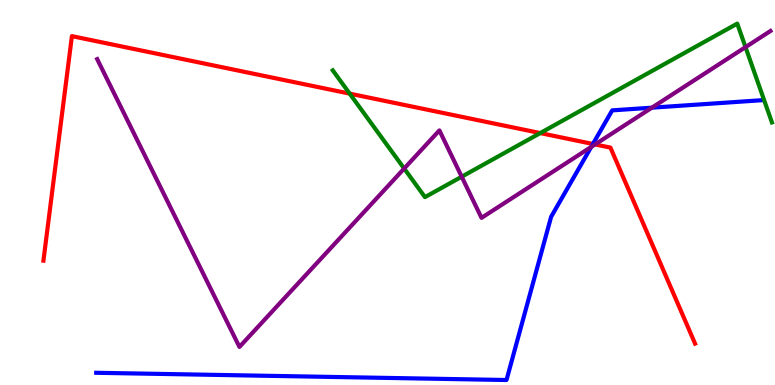[{'lines': ['blue', 'red'], 'intersections': [{'x': 7.65, 'y': 6.26}]}, {'lines': ['green', 'red'], 'intersections': [{'x': 4.51, 'y': 7.57}, {'x': 6.97, 'y': 6.54}]}, {'lines': ['purple', 'red'], 'intersections': [{'x': 7.68, 'y': 6.25}]}, {'lines': ['blue', 'green'], 'intersections': []}, {'lines': ['blue', 'purple'], 'intersections': [{'x': 7.63, 'y': 6.18}, {'x': 8.41, 'y': 7.2}]}, {'lines': ['green', 'purple'], 'intersections': [{'x': 5.22, 'y': 5.62}, {'x': 5.96, 'y': 5.41}, {'x': 9.62, 'y': 8.78}]}]